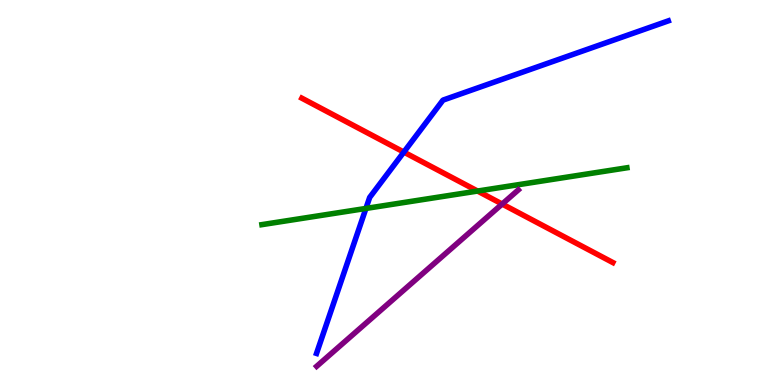[{'lines': ['blue', 'red'], 'intersections': [{'x': 5.21, 'y': 6.05}]}, {'lines': ['green', 'red'], 'intersections': [{'x': 6.16, 'y': 5.04}]}, {'lines': ['purple', 'red'], 'intersections': [{'x': 6.48, 'y': 4.7}]}, {'lines': ['blue', 'green'], 'intersections': [{'x': 4.72, 'y': 4.59}]}, {'lines': ['blue', 'purple'], 'intersections': []}, {'lines': ['green', 'purple'], 'intersections': []}]